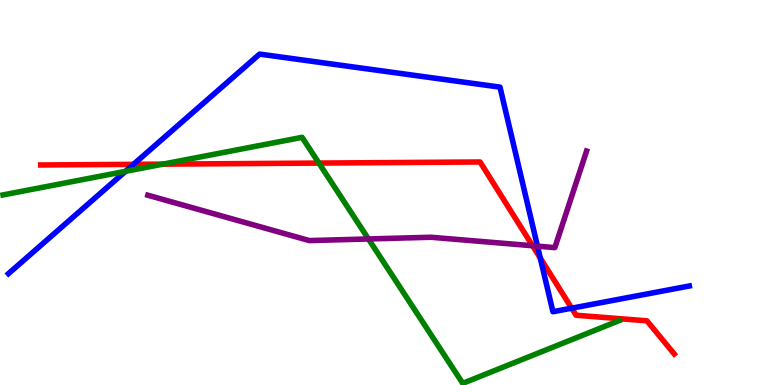[{'lines': ['blue', 'red'], 'intersections': [{'x': 1.72, 'y': 5.73}, {'x': 6.97, 'y': 3.3}, {'x': 7.38, 'y': 2.0}]}, {'lines': ['green', 'red'], 'intersections': [{'x': 2.1, 'y': 5.74}, {'x': 4.11, 'y': 5.76}]}, {'lines': ['purple', 'red'], 'intersections': [{'x': 6.87, 'y': 3.62}]}, {'lines': ['blue', 'green'], 'intersections': [{'x': 1.62, 'y': 5.55}]}, {'lines': ['blue', 'purple'], 'intersections': [{'x': 6.94, 'y': 3.61}]}, {'lines': ['green', 'purple'], 'intersections': [{'x': 4.75, 'y': 3.79}]}]